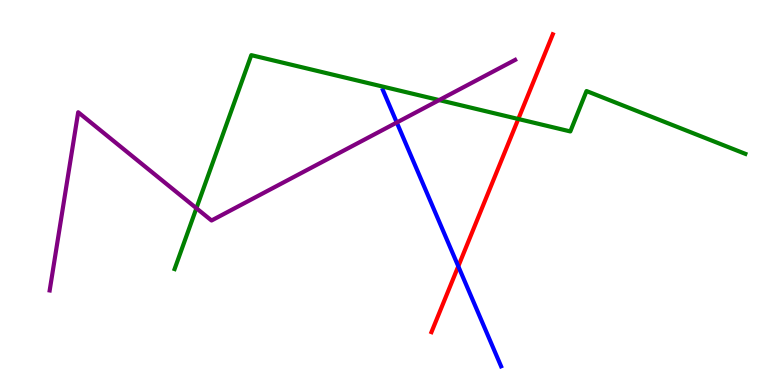[{'lines': ['blue', 'red'], 'intersections': [{'x': 5.91, 'y': 3.08}]}, {'lines': ['green', 'red'], 'intersections': [{'x': 6.69, 'y': 6.91}]}, {'lines': ['purple', 'red'], 'intersections': []}, {'lines': ['blue', 'green'], 'intersections': []}, {'lines': ['blue', 'purple'], 'intersections': [{'x': 5.12, 'y': 6.82}]}, {'lines': ['green', 'purple'], 'intersections': [{'x': 2.53, 'y': 4.59}, {'x': 5.67, 'y': 7.4}]}]